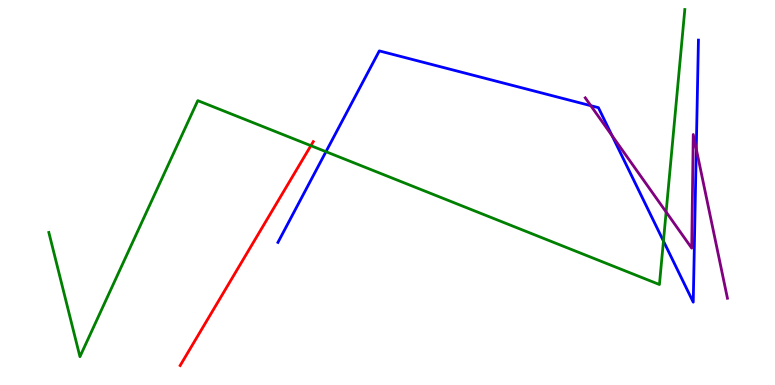[{'lines': ['blue', 'red'], 'intersections': []}, {'lines': ['green', 'red'], 'intersections': [{'x': 4.01, 'y': 6.22}]}, {'lines': ['purple', 'red'], 'intersections': []}, {'lines': ['blue', 'green'], 'intersections': [{'x': 4.21, 'y': 6.06}, {'x': 8.56, 'y': 3.74}]}, {'lines': ['blue', 'purple'], 'intersections': [{'x': 7.62, 'y': 7.25}, {'x': 7.9, 'y': 6.47}, {'x': 8.98, 'y': 6.13}]}, {'lines': ['green', 'purple'], 'intersections': [{'x': 8.6, 'y': 4.49}]}]